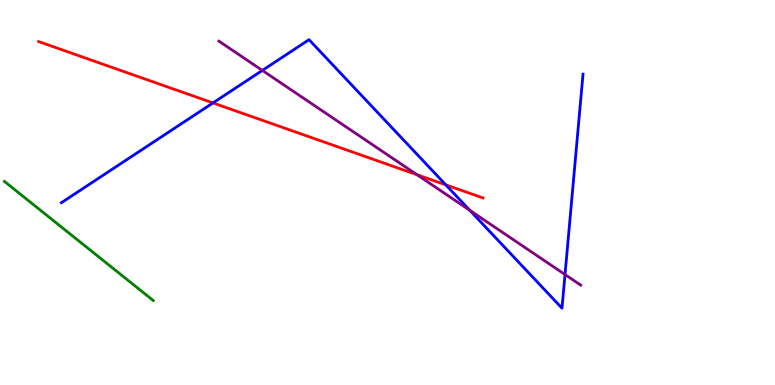[{'lines': ['blue', 'red'], 'intersections': [{'x': 2.75, 'y': 7.33}, {'x': 5.75, 'y': 5.2}]}, {'lines': ['green', 'red'], 'intersections': []}, {'lines': ['purple', 'red'], 'intersections': [{'x': 5.38, 'y': 5.46}]}, {'lines': ['blue', 'green'], 'intersections': []}, {'lines': ['blue', 'purple'], 'intersections': [{'x': 3.38, 'y': 8.17}, {'x': 6.06, 'y': 4.54}, {'x': 7.29, 'y': 2.87}]}, {'lines': ['green', 'purple'], 'intersections': []}]